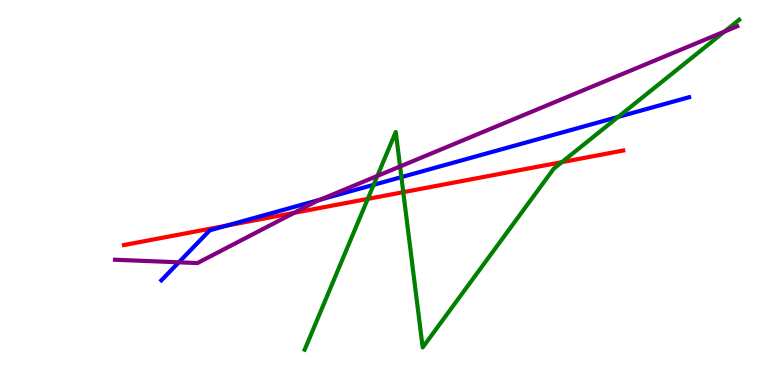[{'lines': ['blue', 'red'], 'intersections': [{'x': 2.93, 'y': 4.14}]}, {'lines': ['green', 'red'], 'intersections': [{'x': 4.75, 'y': 4.83}, {'x': 5.2, 'y': 5.01}, {'x': 7.25, 'y': 5.79}]}, {'lines': ['purple', 'red'], 'intersections': [{'x': 3.8, 'y': 4.47}]}, {'lines': ['blue', 'green'], 'intersections': [{'x': 4.82, 'y': 5.2}, {'x': 5.18, 'y': 5.4}, {'x': 7.98, 'y': 6.96}]}, {'lines': ['blue', 'purple'], 'intersections': [{'x': 2.31, 'y': 3.19}, {'x': 4.13, 'y': 4.82}]}, {'lines': ['green', 'purple'], 'intersections': [{'x': 4.87, 'y': 5.43}, {'x': 5.16, 'y': 5.68}, {'x': 9.35, 'y': 9.18}]}]